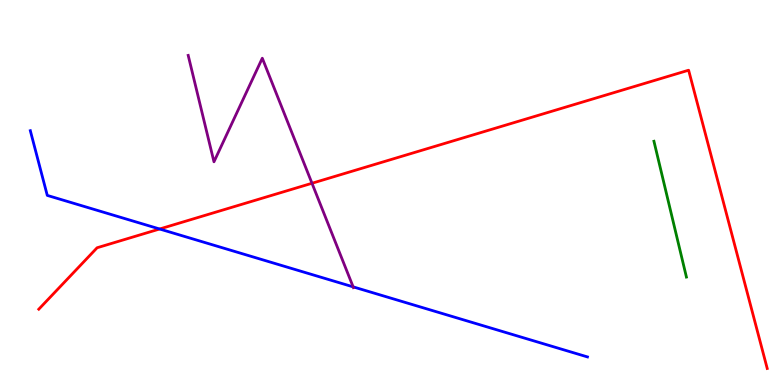[{'lines': ['blue', 'red'], 'intersections': [{'x': 2.06, 'y': 4.05}]}, {'lines': ['green', 'red'], 'intersections': []}, {'lines': ['purple', 'red'], 'intersections': [{'x': 4.03, 'y': 5.24}]}, {'lines': ['blue', 'green'], 'intersections': []}, {'lines': ['blue', 'purple'], 'intersections': [{'x': 4.56, 'y': 2.55}]}, {'lines': ['green', 'purple'], 'intersections': []}]